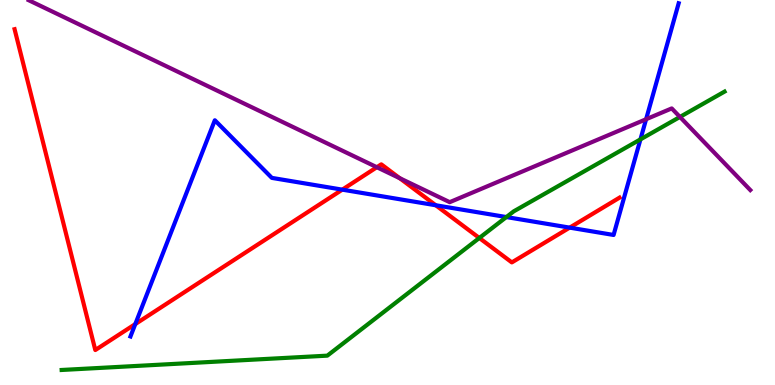[{'lines': ['blue', 'red'], 'intersections': [{'x': 1.75, 'y': 1.58}, {'x': 4.42, 'y': 5.07}, {'x': 5.62, 'y': 4.67}, {'x': 7.35, 'y': 4.09}]}, {'lines': ['green', 'red'], 'intersections': [{'x': 6.18, 'y': 3.82}]}, {'lines': ['purple', 'red'], 'intersections': [{'x': 4.86, 'y': 5.66}, {'x': 5.16, 'y': 5.37}]}, {'lines': ['blue', 'green'], 'intersections': [{'x': 6.53, 'y': 4.36}, {'x': 8.26, 'y': 6.38}]}, {'lines': ['blue', 'purple'], 'intersections': [{'x': 8.34, 'y': 6.9}]}, {'lines': ['green', 'purple'], 'intersections': [{'x': 8.77, 'y': 6.96}]}]